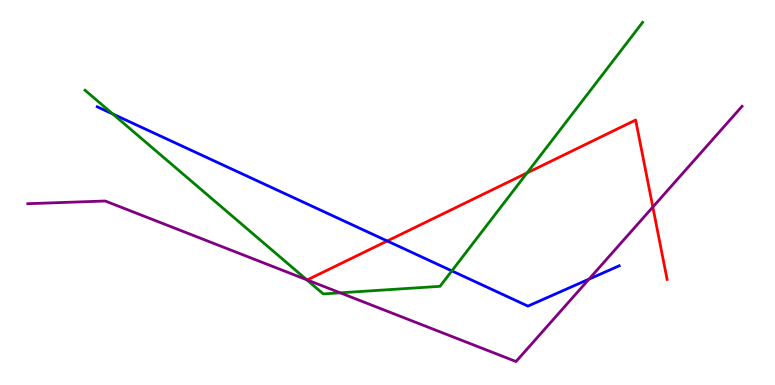[{'lines': ['blue', 'red'], 'intersections': [{'x': 5.0, 'y': 3.74}]}, {'lines': ['green', 'red'], 'intersections': [{'x': 6.8, 'y': 5.51}]}, {'lines': ['purple', 'red'], 'intersections': [{'x': 8.42, 'y': 4.62}]}, {'lines': ['blue', 'green'], 'intersections': [{'x': 1.46, 'y': 7.04}, {'x': 5.83, 'y': 2.96}]}, {'lines': ['blue', 'purple'], 'intersections': [{'x': 7.6, 'y': 2.75}]}, {'lines': ['green', 'purple'], 'intersections': [{'x': 3.96, 'y': 2.73}, {'x': 4.39, 'y': 2.39}]}]